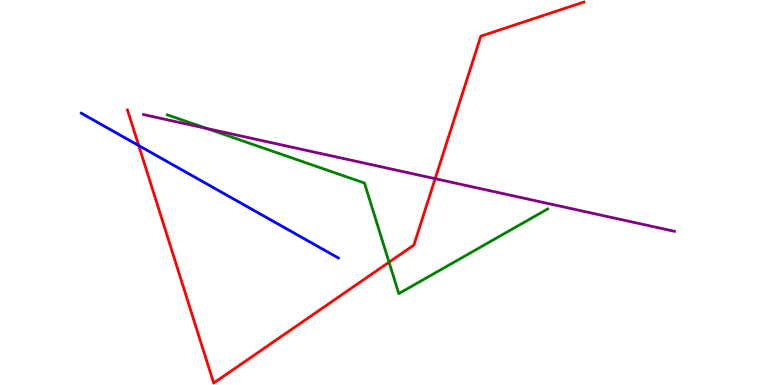[{'lines': ['blue', 'red'], 'intersections': [{'x': 1.79, 'y': 6.22}]}, {'lines': ['green', 'red'], 'intersections': [{'x': 5.02, 'y': 3.19}]}, {'lines': ['purple', 'red'], 'intersections': [{'x': 5.62, 'y': 5.36}]}, {'lines': ['blue', 'green'], 'intersections': []}, {'lines': ['blue', 'purple'], 'intersections': []}, {'lines': ['green', 'purple'], 'intersections': [{'x': 2.67, 'y': 6.66}]}]